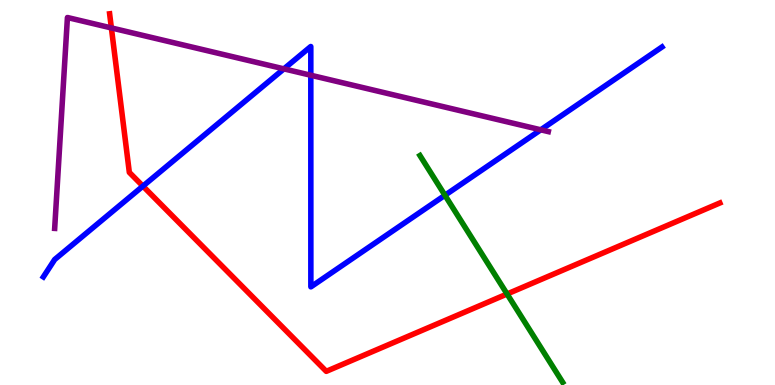[{'lines': ['blue', 'red'], 'intersections': [{'x': 1.84, 'y': 5.17}]}, {'lines': ['green', 'red'], 'intersections': [{'x': 6.54, 'y': 2.36}]}, {'lines': ['purple', 'red'], 'intersections': [{'x': 1.44, 'y': 9.27}]}, {'lines': ['blue', 'green'], 'intersections': [{'x': 5.74, 'y': 4.93}]}, {'lines': ['blue', 'purple'], 'intersections': [{'x': 3.66, 'y': 8.21}, {'x': 4.01, 'y': 8.05}, {'x': 6.98, 'y': 6.63}]}, {'lines': ['green', 'purple'], 'intersections': []}]